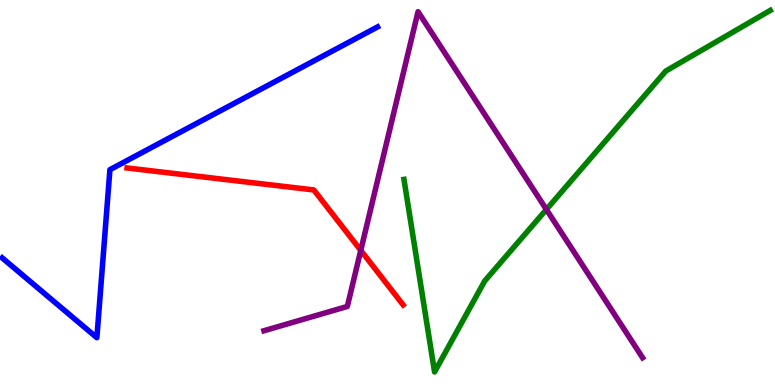[{'lines': ['blue', 'red'], 'intersections': []}, {'lines': ['green', 'red'], 'intersections': []}, {'lines': ['purple', 'red'], 'intersections': [{'x': 4.66, 'y': 3.5}]}, {'lines': ['blue', 'green'], 'intersections': []}, {'lines': ['blue', 'purple'], 'intersections': []}, {'lines': ['green', 'purple'], 'intersections': [{'x': 7.05, 'y': 4.56}]}]